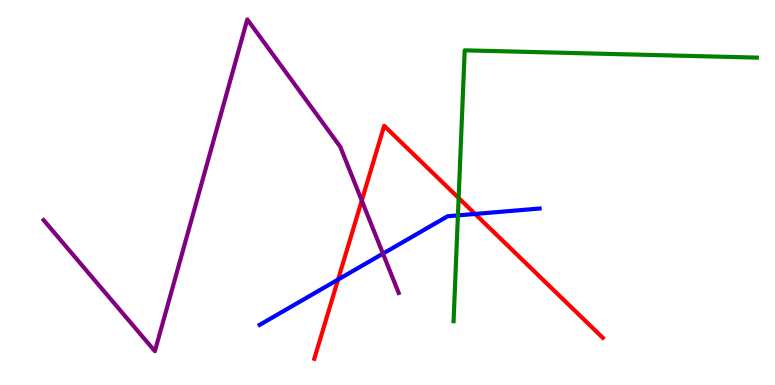[{'lines': ['blue', 'red'], 'intersections': [{'x': 4.36, 'y': 2.74}, {'x': 6.13, 'y': 4.44}]}, {'lines': ['green', 'red'], 'intersections': [{'x': 5.92, 'y': 4.86}]}, {'lines': ['purple', 'red'], 'intersections': [{'x': 4.67, 'y': 4.79}]}, {'lines': ['blue', 'green'], 'intersections': [{'x': 5.91, 'y': 4.41}]}, {'lines': ['blue', 'purple'], 'intersections': [{'x': 4.94, 'y': 3.41}]}, {'lines': ['green', 'purple'], 'intersections': []}]